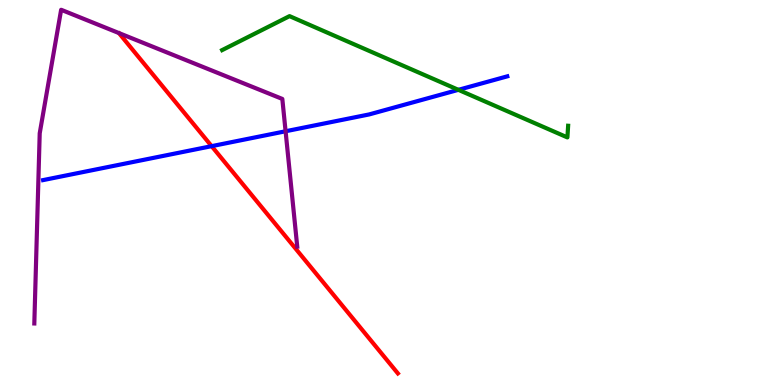[{'lines': ['blue', 'red'], 'intersections': [{'x': 2.73, 'y': 6.2}]}, {'lines': ['green', 'red'], 'intersections': []}, {'lines': ['purple', 'red'], 'intersections': []}, {'lines': ['blue', 'green'], 'intersections': [{'x': 5.91, 'y': 7.67}]}, {'lines': ['blue', 'purple'], 'intersections': [{'x': 3.69, 'y': 6.59}]}, {'lines': ['green', 'purple'], 'intersections': []}]